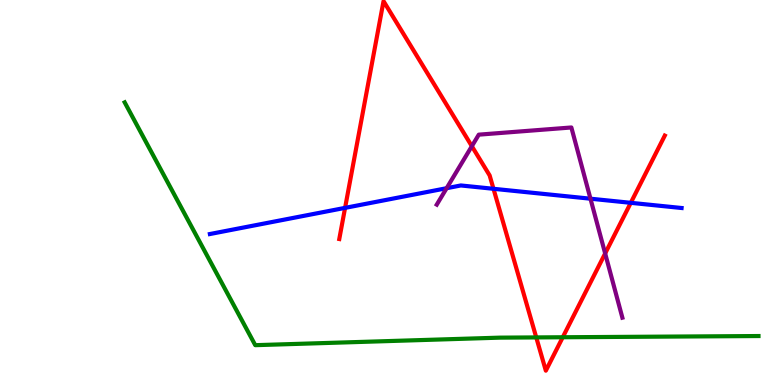[{'lines': ['blue', 'red'], 'intersections': [{'x': 4.45, 'y': 4.6}, {'x': 6.37, 'y': 5.1}, {'x': 8.14, 'y': 4.73}]}, {'lines': ['green', 'red'], 'intersections': [{'x': 6.92, 'y': 1.24}, {'x': 7.26, 'y': 1.24}]}, {'lines': ['purple', 'red'], 'intersections': [{'x': 6.09, 'y': 6.2}, {'x': 7.81, 'y': 3.42}]}, {'lines': ['blue', 'green'], 'intersections': []}, {'lines': ['blue', 'purple'], 'intersections': [{'x': 5.76, 'y': 5.11}, {'x': 7.62, 'y': 4.84}]}, {'lines': ['green', 'purple'], 'intersections': []}]